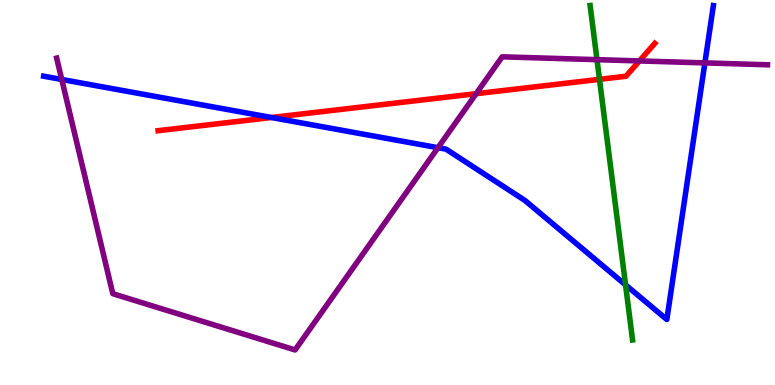[{'lines': ['blue', 'red'], 'intersections': [{'x': 3.5, 'y': 6.95}]}, {'lines': ['green', 'red'], 'intersections': [{'x': 7.74, 'y': 7.94}]}, {'lines': ['purple', 'red'], 'intersections': [{'x': 6.14, 'y': 7.57}, {'x': 8.25, 'y': 8.42}]}, {'lines': ['blue', 'green'], 'intersections': [{'x': 8.07, 'y': 2.6}]}, {'lines': ['blue', 'purple'], 'intersections': [{'x': 0.797, 'y': 7.94}, {'x': 5.65, 'y': 6.16}, {'x': 9.1, 'y': 8.37}]}, {'lines': ['green', 'purple'], 'intersections': [{'x': 7.7, 'y': 8.45}]}]